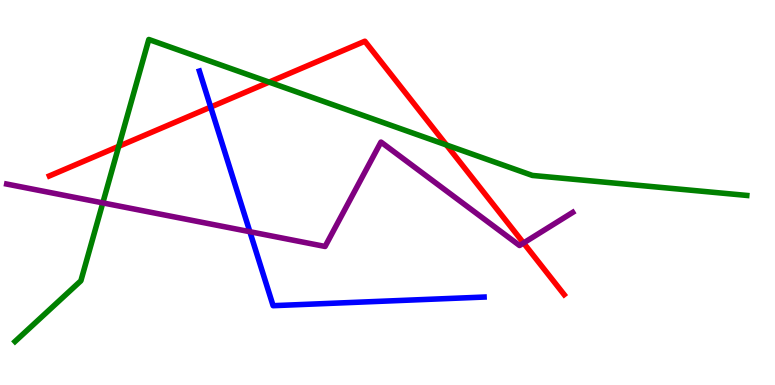[{'lines': ['blue', 'red'], 'intersections': [{'x': 2.72, 'y': 7.22}]}, {'lines': ['green', 'red'], 'intersections': [{'x': 1.53, 'y': 6.2}, {'x': 3.47, 'y': 7.87}, {'x': 5.76, 'y': 6.23}]}, {'lines': ['purple', 'red'], 'intersections': [{'x': 6.76, 'y': 3.69}]}, {'lines': ['blue', 'green'], 'intersections': []}, {'lines': ['blue', 'purple'], 'intersections': [{'x': 3.22, 'y': 3.98}]}, {'lines': ['green', 'purple'], 'intersections': [{'x': 1.33, 'y': 4.73}]}]